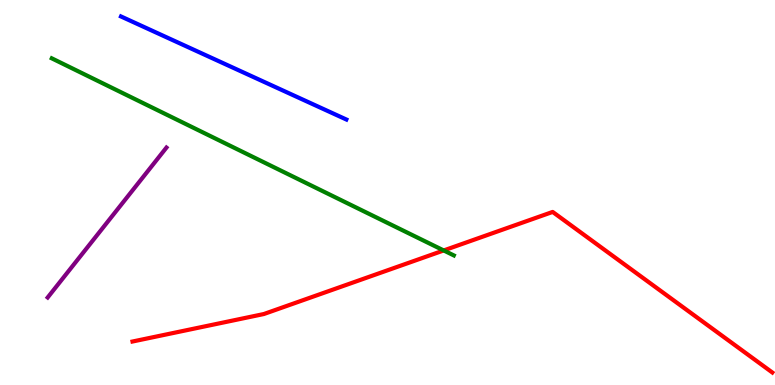[{'lines': ['blue', 'red'], 'intersections': []}, {'lines': ['green', 'red'], 'intersections': [{'x': 5.73, 'y': 3.49}]}, {'lines': ['purple', 'red'], 'intersections': []}, {'lines': ['blue', 'green'], 'intersections': []}, {'lines': ['blue', 'purple'], 'intersections': []}, {'lines': ['green', 'purple'], 'intersections': []}]